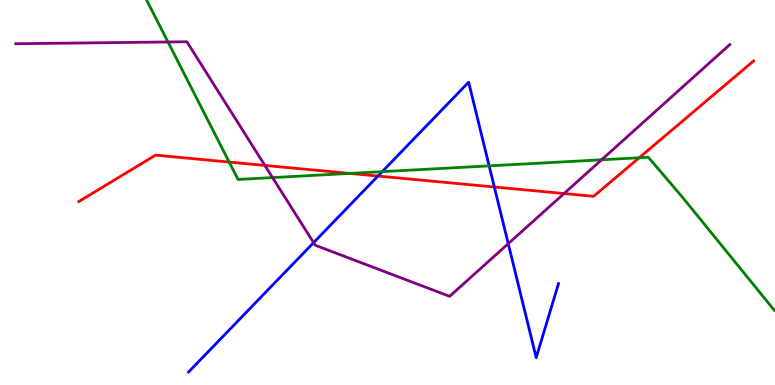[{'lines': ['blue', 'red'], 'intersections': [{'x': 4.88, 'y': 5.43}, {'x': 6.38, 'y': 5.14}]}, {'lines': ['green', 'red'], 'intersections': [{'x': 2.96, 'y': 5.79}, {'x': 4.51, 'y': 5.5}, {'x': 8.25, 'y': 5.9}]}, {'lines': ['purple', 'red'], 'intersections': [{'x': 3.42, 'y': 5.7}, {'x': 7.28, 'y': 4.97}]}, {'lines': ['blue', 'green'], 'intersections': [{'x': 4.93, 'y': 5.54}, {'x': 6.31, 'y': 5.69}]}, {'lines': ['blue', 'purple'], 'intersections': [{'x': 4.05, 'y': 3.7}, {'x': 6.56, 'y': 3.67}]}, {'lines': ['green', 'purple'], 'intersections': [{'x': 2.17, 'y': 8.91}, {'x': 3.52, 'y': 5.39}, {'x': 7.76, 'y': 5.85}]}]